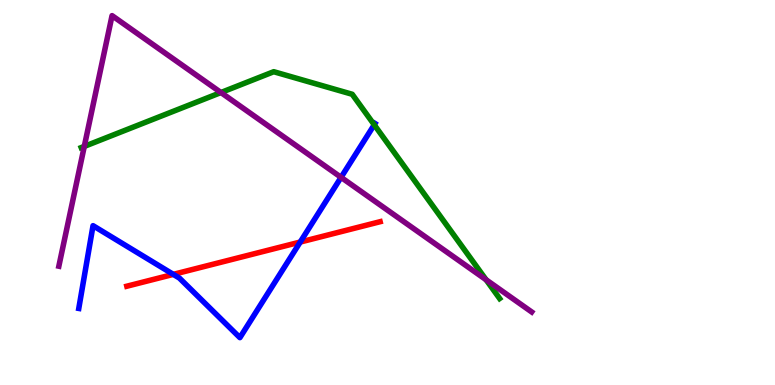[{'lines': ['blue', 'red'], 'intersections': [{'x': 2.24, 'y': 2.87}, {'x': 3.87, 'y': 3.71}]}, {'lines': ['green', 'red'], 'intersections': []}, {'lines': ['purple', 'red'], 'intersections': []}, {'lines': ['blue', 'green'], 'intersections': [{'x': 4.83, 'y': 6.76}]}, {'lines': ['blue', 'purple'], 'intersections': [{'x': 4.4, 'y': 5.39}]}, {'lines': ['green', 'purple'], 'intersections': [{'x': 1.09, 'y': 6.2}, {'x': 2.85, 'y': 7.6}, {'x': 6.27, 'y': 2.73}]}]